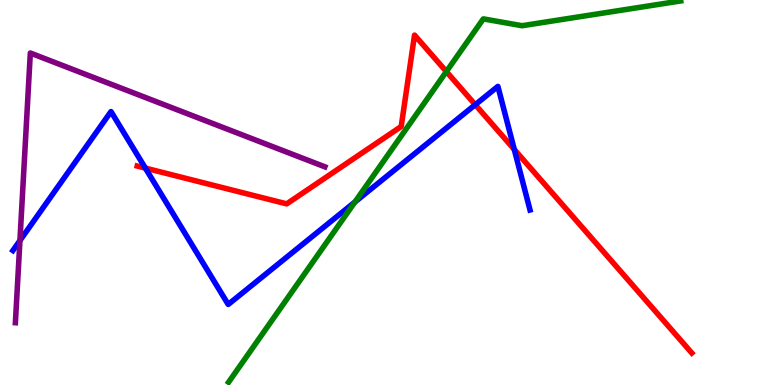[{'lines': ['blue', 'red'], 'intersections': [{'x': 1.88, 'y': 5.63}, {'x': 6.13, 'y': 7.28}, {'x': 6.64, 'y': 6.12}]}, {'lines': ['green', 'red'], 'intersections': [{'x': 5.76, 'y': 8.14}]}, {'lines': ['purple', 'red'], 'intersections': []}, {'lines': ['blue', 'green'], 'intersections': [{'x': 4.58, 'y': 4.75}]}, {'lines': ['blue', 'purple'], 'intersections': [{'x': 0.257, 'y': 3.75}]}, {'lines': ['green', 'purple'], 'intersections': []}]